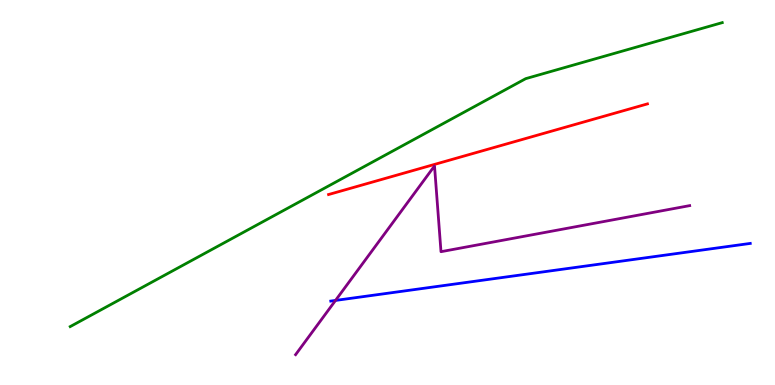[{'lines': ['blue', 'red'], 'intersections': []}, {'lines': ['green', 'red'], 'intersections': []}, {'lines': ['purple', 'red'], 'intersections': []}, {'lines': ['blue', 'green'], 'intersections': []}, {'lines': ['blue', 'purple'], 'intersections': [{'x': 4.33, 'y': 2.2}]}, {'lines': ['green', 'purple'], 'intersections': []}]